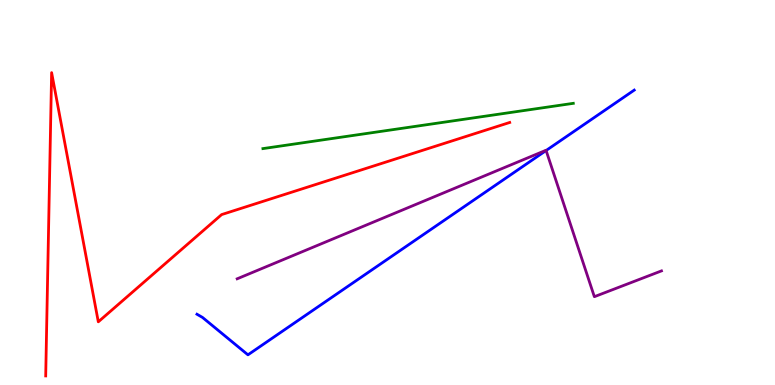[{'lines': ['blue', 'red'], 'intersections': []}, {'lines': ['green', 'red'], 'intersections': []}, {'lines': ['purple', 'red'], 'intersections': []}, {'lines': ['blue', 'green'], 'intersections': []}, {'lines': ['blue', 'purple'], 'intersections': [{'x': 7.05, 'y': 6.09}]}, {'lines': ['green', 'purple'], 'intersections': []}]